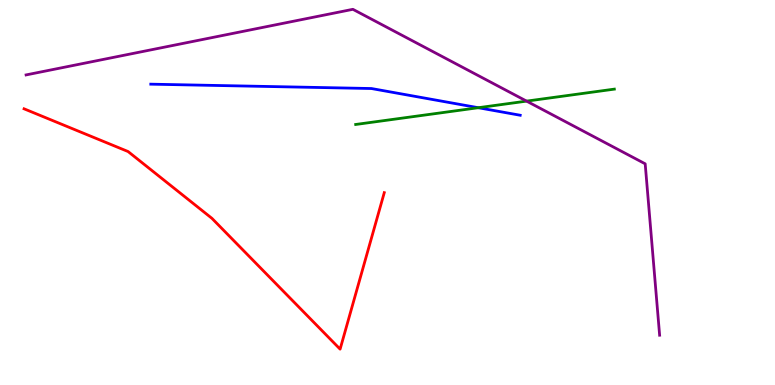[{'lines': ['blue', 'red'], 'intersections': []}, {'lines': ['green', 'red'], 'intersections': []}, {'lines': ['purple', 'red'], 'intersections': []}, {'lines': ['blue', 'green'], 'intersections': [{'x': 6.17, 'y': 7.2}]}, {'lines': ['blue', 'purple'], 'intersections': []}, {'lines': ['green', 'purple'], 'intersections': [{'x': 6.79, 'y': 7.37}]}]